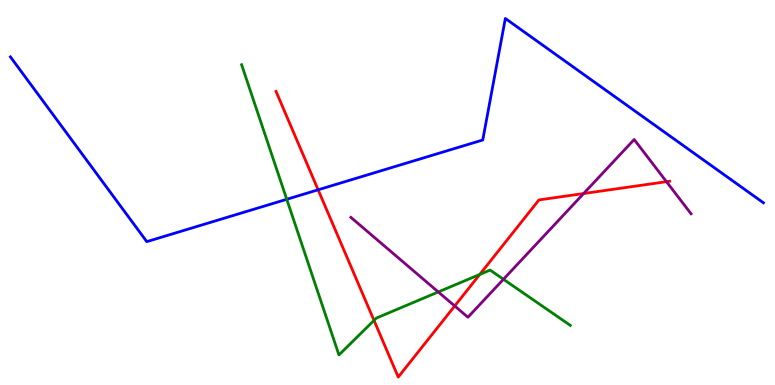[{'lines': ['blue', 'red'], 'intersections': [{'x': 4.1, 'y': 5.07}]}, {'lines': ['green', 'red'], 'intersections': [{'x': 4.83, 'y': 1.68}, {'x': 6.19, 'y': 2.87}]}, {'lines': ['purple', 'red'], 'intersections': [{'x': 5.87, 'y': 2.05}, {'x': 7.53, 'y': 4.97}, {'x': 8.6, 'y': 5.28}]}, {'lines': ['blue', 'green'], 'intersections': [{'x': 3.7, 'y': 4.82}]}, {'lines': ['blue', 'purple'], 'intersections': []}, {'lines': ['green', 'purple'], 'intersections': [{'x': 5.66, 'y': 2.42}, {'x': 6.5, 'y': 2.75}]}]